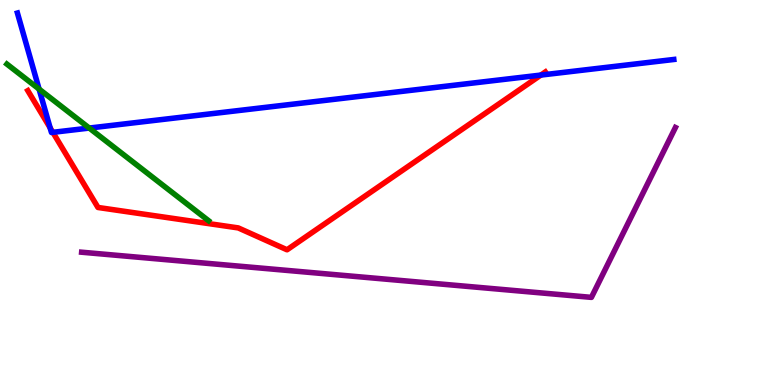[{'lines': ['blue', 'red'], 'intersections': [{'x': 0.647, 'y': 6.68}, {'x': 0.682, 'y': 6.56}, {'x': 6.98, 'y': 8.05}]}, {'lines': ['green', 'red'], 'intersections': []}, {'lines': ['purple', 'red'], 'intersections': []}, {'lines': ['blue', 'green'], 'intersections': [{'x': 0.504, 'y': 7.69}, {'x': 1.15, 'y': 6.67}]}, {'lines': ['blue', 'purple'], 'intersections': []}, {'lines': ['green', 'purple'], 'intersections': []}]